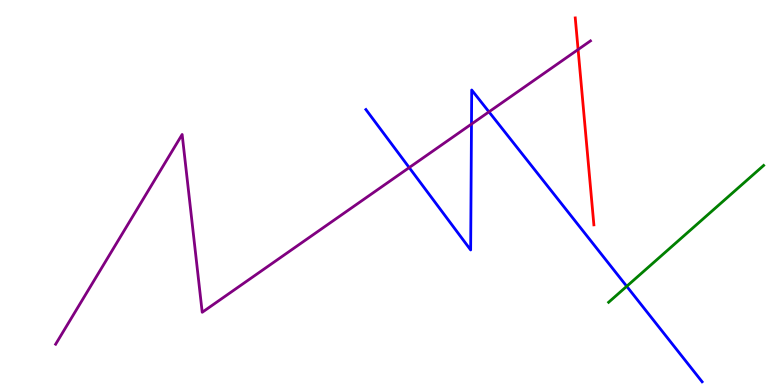[{'lines': ['blue', 'red'], 'intersections': []}, {'lines': ['green', 'red'], 'intersections': []}, {'lines': ['purple', 'red'], 'intersections': [{'x': 7.46, 'y': 8.71}]}, {'lines': ['blue', 'green'], 'intersections': [{'x': 8.09, 'y': 2.56}]}, {'lines': ['blue', 'purple'], 'intersections': [{'x': 5.28, 'y': 5.65}, {'x': 6.08, 'y': 6.78}, {'x': 6.31, 'y': 7.09}]}, {'lines': ['green', 'purple'], 'intersections': []}]